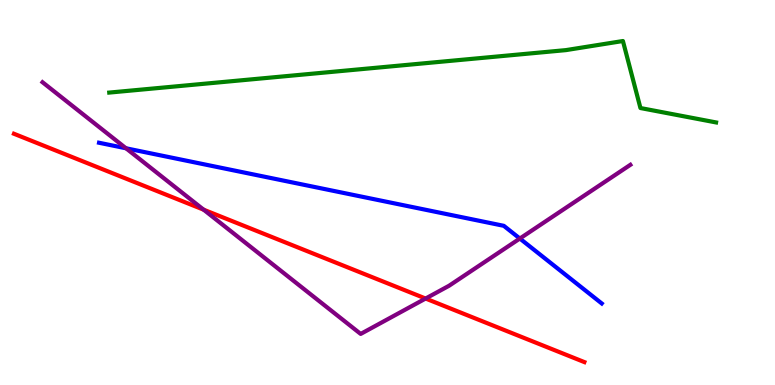[{'lines': ['blue', 'red'], 'intersections': []}, {'lines': ['green', 'red'], 'intersections': []}, {'lines': ['purple', 'red'], 'intersections': [{'x': 2.63, 'y': 4.55}, {'x': 5.49, 'y': 2.25}]}, {'lines': ['blue', 'green'], 'intersections': []}, {'lines': ['blue', 'purple'], 'intersections': [{'x': 1.63, 'y': 6.15}, {'x': 6.71, 'y': 3.8}]}, {'lines': ['green', 'purple'], 'intersections': []}]